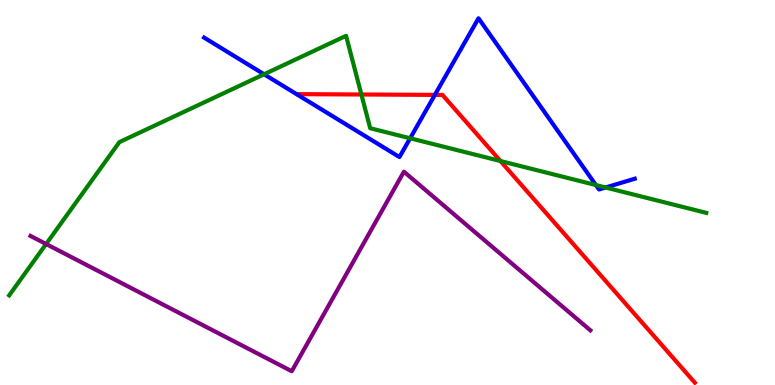[{'lines': ['blue', 'red'], 'intersections': [{'x': 5.61, 'y': 7.54}]}, {'lines': ['green', 'red'], 'intersections': [{'x': 4.66, 'y': 7.55}, {'x': 6.46, 'y': 5.82}]}, {'lines': ['purple', 'red'], 'intersections': []}, {'lines': ['blue', 'green'], 'intersections': [{'x': 3.41, 'y': 8.07}, {'x': 5.29, 'y': 6.41}, {'x': 7.69, 'y': 5.19}, {'x': 7.81, 'y': 5.13}]}, {'lines': ['blue', 'purple'], 'intersections': []}, {'lines': ['green', 'purple'], 'intersections': [{'x': 0.595, 'y': 3.66}]}]